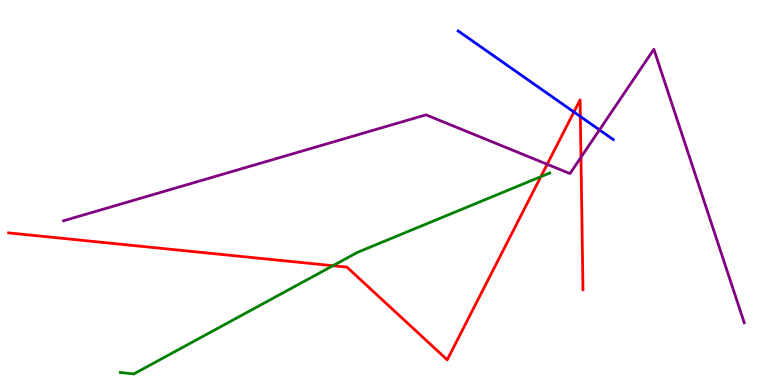[{'lines': ['blue', 'red'], 'intersections': [{'x': 7.41, 'y': 7.09}, {'x': 7.49, 'y': 6.97}]}, {'lines': ['green', 'red'], 'intersections': [{'x': 4.3, 'y': 3.1}, {'x': 6.98, 'y': 5.41}]}, {'lines': ['purple', 'red'], 'intersections': [{'x': 7.06, 'y': 5.73}, {'x': 7.5, 'y': 5.91}]}, {'lines': ['blue', 'green'], 'intersections': []}, {'lines': ['blue', 'purple'], 'intersections': [{'x': 7.74, 'y': 6.63}]}, {'lines': ['green', 'purple'], 'intersections': []}]